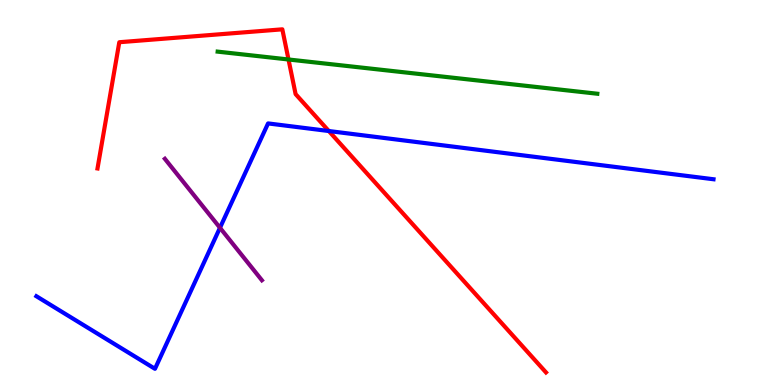[{'lines': ['blue', 'red'], 'intersections': [{'x': 4.24, 'y': 6.6}]}, {'lines': ['green', 'red'], 'intersections': [{'x': 3.72, 'y': 8.45}]}, {'lines': ['purple', 'red'], 'intersections': []}, {'lines': ['blue', 'green'], 'intersections': []}, {'lines': ['blue', 'purple'], 'intersections': [{'x': 2.84, 'y': 4.08}]}, {'lines': ['green', 'purple'], 'intersections': []}]